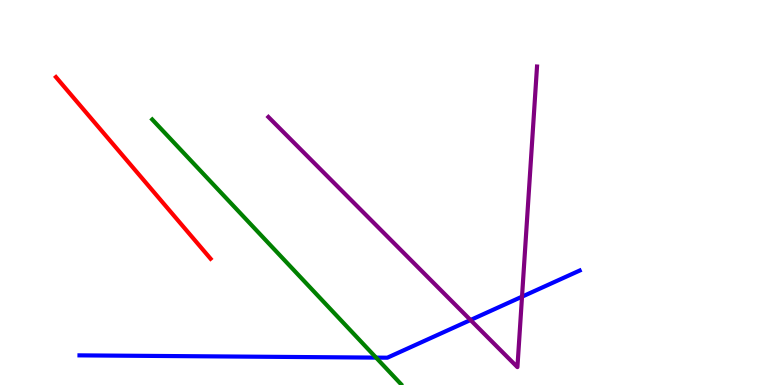[{'lines': ['blue', 'red'], 'intersections': []}, {'lines': ['green', 'red'], 'intersections': []}, {'lines': ['purple', 'red'], 'intersections': []}, {'lines': ['blue', 'green'], 'intersections': [{'x': 4.85, 'y': 0.711}]}, {'lines': ['blue', 'purple'], 'intersections': [{'x': 6.07, 'y': 1.69}, {'x': 6.74, 'y': 2.29}]}, {'lines': ['green', 'purple'], 'intersections': []}]